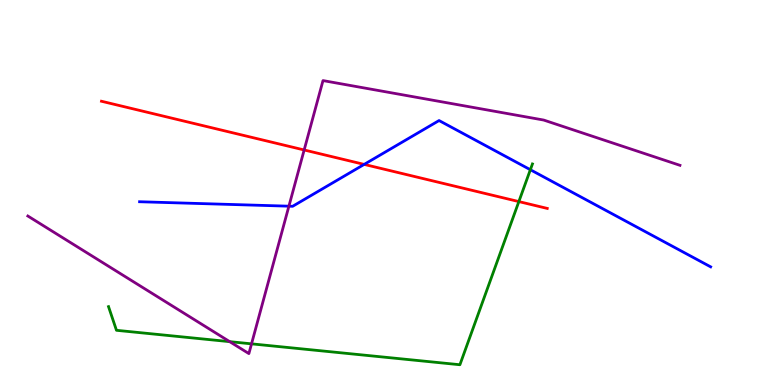[{'lines': ['blue', 'red'], 'intersections': [{'x': 4.7, 'y': 5.73}]}, {'lines': ['green', 'red'], 'intersections': [{'x': 6.69, 'y': 4.76}]}, {'lines': ['purple', 'red'], 'intersections': [{'x': 3.92, 'y': 6.1}]}, {'lines': ['blue', 'green'], 'intersections': [{'x': 6.84, 'y': 5.59}]}, {'lines': ['blue', 'purple'], 'intersections': [{'x': 3.73, 'y': 4.64}]}, {'lines': ['green', 'purple'], 'intersections': [{'x': 2.96, 'y': 1.13}, {'x': 3.25, 'y': 1.07}]}]